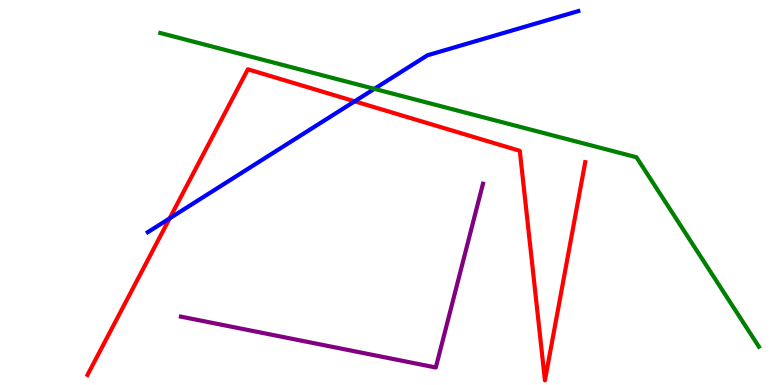[{'lines': ['blue', 'red'], 'intersections': [{'x': 2.19, 'y': 4.33}, {'x': 4.58, 'y': 7.37}]}, {'lines': ['green', 'red'], 'intersections': []}, {'lines': ['purple', 'red'], 'intersections': []}, {'lines': ['blue', 'green'], 'intersections': [{'x': 4.83, 'y': 7.69}]}, {'lines': ['blue', 'purple'], 'intersections': []}, {'lines': ['green', 'purple'], 'intersections': []}]